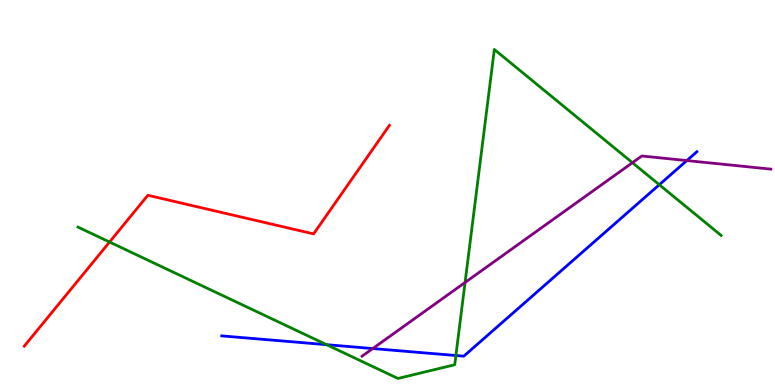[{'lines': ['blue', 'red'], 'intersections': []}, {'lines': ['green', 'red'], 'intersections': [{'x': 1.41, 'y': 3.71}]}, {'lines': ['purple', 'red'], 'intersections': []}, {'lines': ['blue', 'green'], 'intersections': [{'x': 4.21, 'y': 1.05}, {'x': 5.88, 'y': 0.766}, {'x': 8.51, 'y': 5.2}]}, {'lines': ['blue', 'purple'], 'intersections': [{'x': 4.81, 'y': 0.947}, {'x': 8.86, 'y': 5.83}]}, {'lines': ['green', 'purple'], 'intersections': [{'x': 6.0, 'y': 2.66}, {'x': 8.16, 'y': 5.77}]}]